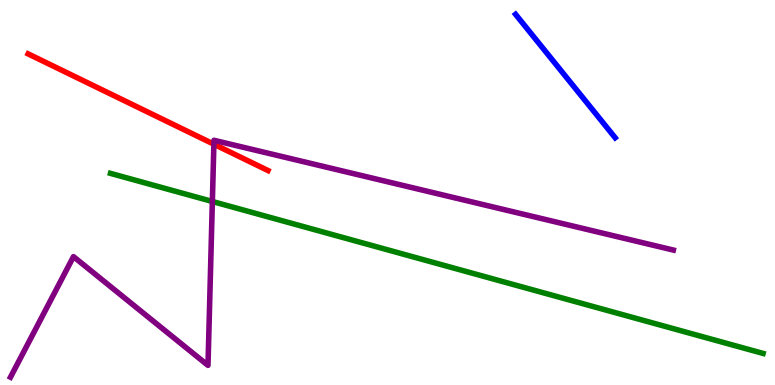[{'lines': ['blue', 'red'], 'intersections': []}, {'lines': ['green', 'red'], 'intersections': []}, {'lines': ['purple', 'red'], 'intersections': [{'x': 2.76, 'y': 6.25}]}, {'lines': ['blue', 'green'], 'intersections': []}, {'lines': ['blue', 'purple'], 'intersections': []}, {'lines': ['green', 'purple'], 'intersections': [{'x': 2.74, 'y': 4.77}]}]